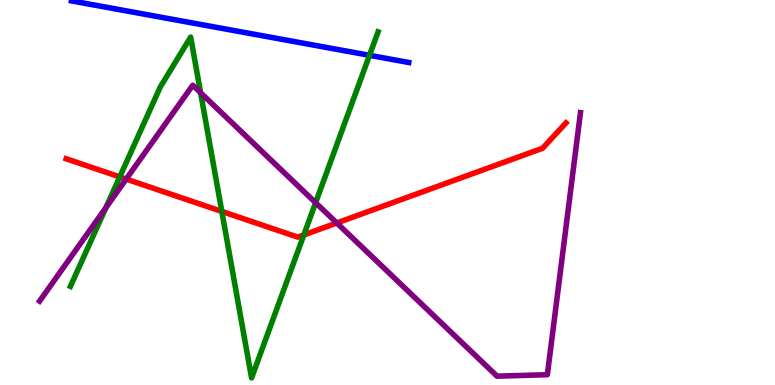[{'lines': ['blue', 'red'], 'intersections': []}, {'lines': ['green', 'red'], 'intersections': [{'x': 1.55, 'y': 5.4}, {'x': 2.86, 'y': 4.51}, {'x': 3.92, 'y': 3.9}]}, {'lines': ['purple', 'red'], 'intersections': [{'x': 1.63, 'y': 5.35}, {'x': 4.35, 'y': 4.21}]}, {'lines': ['blue', 'green'], 'intersections': [{'x': 4.77, 'y': 8.56}]}, {'lines': ['blue', 'purple'], 'intersections': []}, {'lines': ['green', 'purple'], 'intersections': [{'x': 1.37, 'y': 4.61}, {'x': 2.59, 'y': 7.59}, {'x': 4.07, 'y': 4.73}]}]